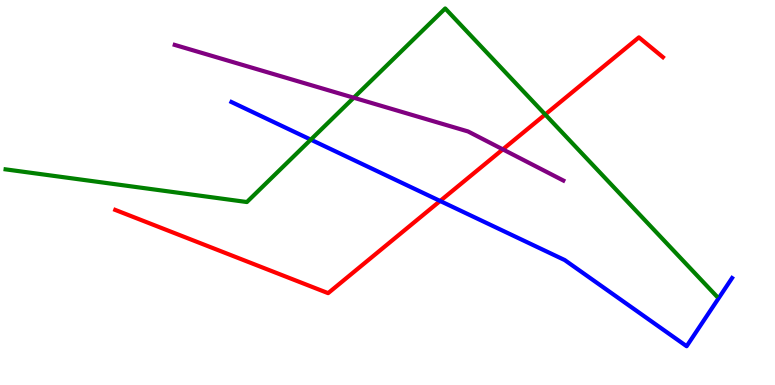[{'lines': ['blue', 'red'], 'intersections': [{'x': 5.68, 'y': 4.78}]}, {'lines': ['green', 'red'], 'intersections': [{'x': 7.03, 'y': 7.03}]}, {'lines': ['purple', 'red'], 'intersections': [{'x': 6.49, 'y': 6.12}]}, {'lines': ['blue', 'green'], 'intersections': [{'x': 4.01, 'y': 6.37}]}, {'lines': ['blue', 'purple'], 'intersections': []}, {'lines': ['green', 'purple'], 'intersections': [{'x': 4.56, 'y': 7.46}]}]